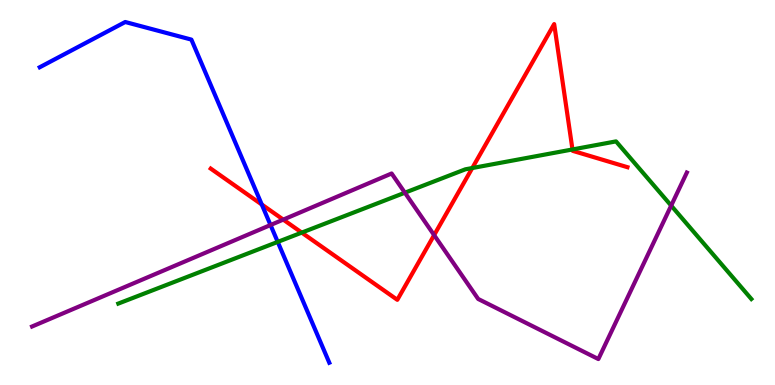[{'lines': ['blue', 'red'], 'intersections': [{'x': 3.38, 'y': 4.69}]}, {'lines': ['green', 'red'], 'intersections': [{'x': 3.89, 'y': 3.96}, {'x': 6.09, 'y': 5.64}, {'x': 7.39, 'y': 6.12}]}, {'lines': ['purple', 'red'], 'intersections': [{'x': 3.65, 'y': 4.3}, {'x': 5.6, 'y': 3.89}]}, {'lines': ['blue', 'green'], 'intersections': [{'x': 3.58, 'y': 3.72}]}, {'lines': ['blue', 'purple'], 'intersections': [{'x': 3.49, 'y': 4.16}]}, {'lines': ['green', 'purple'], 'intersections': [{'x': 5.22, 'y': 4.99}, {'x': 8.66, 'y': 4.66}]}]